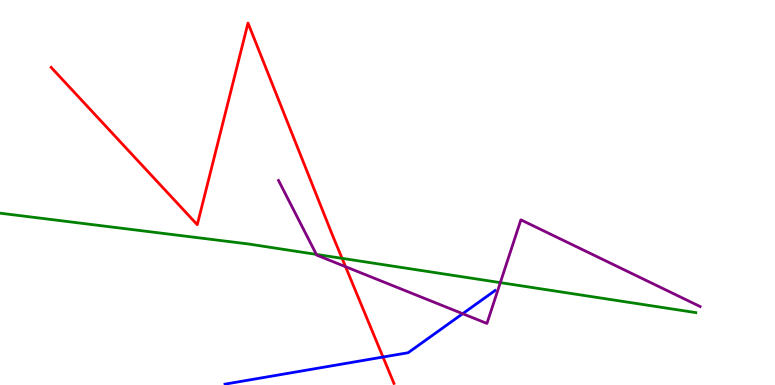[{'lines': ['blue', 'red'], 'intersections': [{'x': 4.94, 'y': 0.726}]}, {'lines': ['green', 'red'], 'intersections': [{'x': 4.41, 'y': 3.29}]}, {'lines': ['purple', 'red'], 'intersections': [{'x': 4.46, 'y': 3.07}]}, {'lines': ['blue', 'green'], 'intersections': []}, {'lines': ['blue', 'purple'], 'intersections': [{'x': 5.97, 'y': 1.85}]}, {'lines': ['green', 'purple'], 'intersections': [{'x': 4.08, 'y': 3.39}, {'x': 6.46, 'y': 2.66}]}]